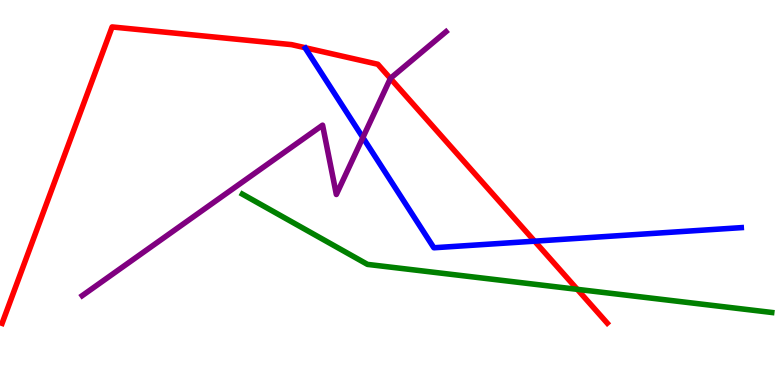[{'lines': ['blue', 'red'], 'intersections': [{'x': 6.9, 'y': 3.74}]}, {'lines': ['green', 'red'], 'intersections': [{'x': 7.45, 'y': 2.48}]}, {'lines': ['purple', 'red'], 'intersections': [{'x': 5.04, 'y': 7.96}]}, {'lines': ['blue', 'green'], 'intersections': []}, {'lines': ['blue', 'purple'], 'intersections': [{'x': 4.68, 'y': 6.43}]}, {'lines': ['green', 'purple'], 'intersections': []}]